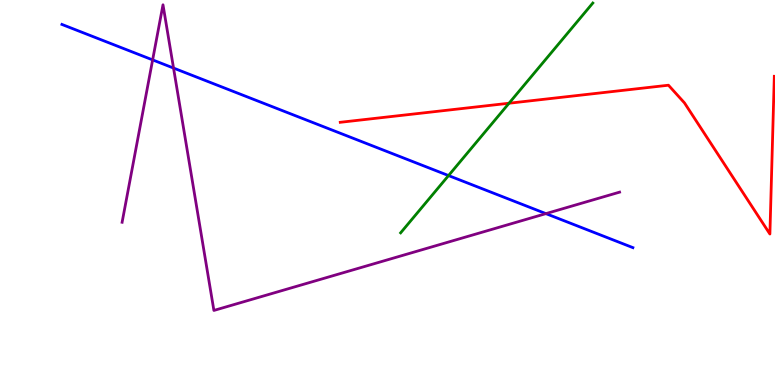[{'lines': ['blue', 'red'], 'intersections': []}, {'lines': ['green', 'red'], 'intersections': [{'x': 6.57, 'y': 7.32}]}, {'lines': ['purple', 'red'], 'intersections': []}, {'lines': ['blue', 'green'], 'intersections': [{'x': 5.79, 'y': 5.44}]}, {'lines': ['blue', 'purple'], 'intersections': [{'x': 1.97, 'y': 8.44}, {'x': 2.24, 'y': 8.23}, {'x': 7.04, 'y': 4.45}]}, {'lines': ['green', 'purple'], 'intersections': []}]